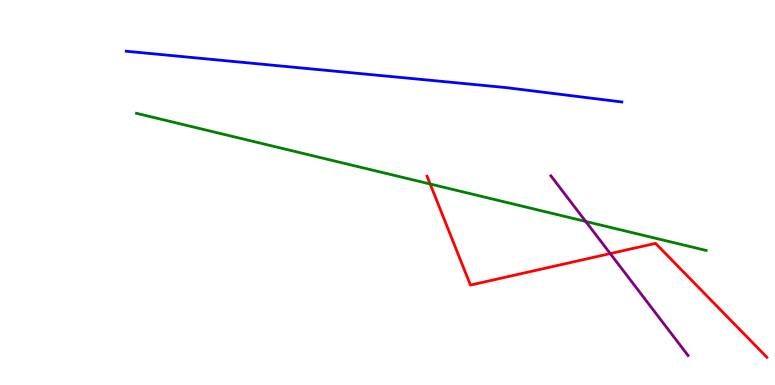[{'lines': ['blue', 'red'], 'intersections': []}, {'lines': ['green', 'red'], 'intersections': [{'x': 5.55, 'y': 5.22}]}, {'lines': ['purple', 'red'], 'intersections': [{'x': 7.87, 'y': 3.41}]}, {'lines': ['blue', 'green'], 'intersections': []}, {'lines': ['blue', 'purple'], 'intersections': []}, {'lines': ['green', 'purple'], 'intersections': [{'x': 7.56, 'y': 4.25}]}]